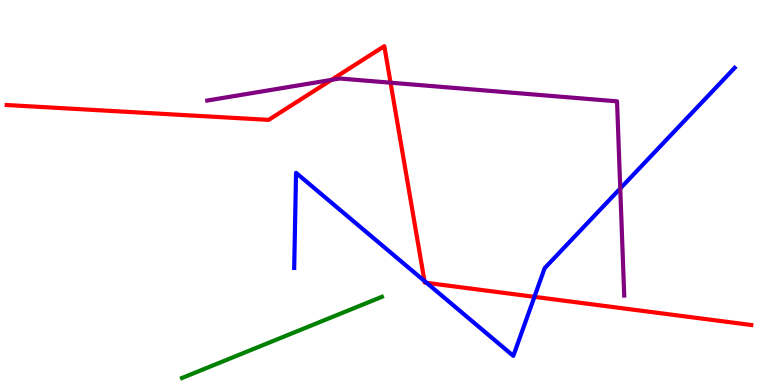[{'lines': ['blue', 'red'], 'intersections': [{'x': 5.48, 'y': 2.7}, {'x': 5.5, 'y': 2.65}, {'x': 6.9, 'y': 2.29}]}, {'lines': ['green', 'red'], 'intersections': []}, {'lines': ['purple', 'red'], 'intersections': [{'x': 4.28, 'y': 7.92}, {'x': 5.04, 'y': 7.85}]}, {'lines': ['blue', 'green'], 'intersections': []}, {'lines': ['blue', 'purple'], 'intersections': [{'x': 8.0, 'y': 5.1}]}, {'lines': ['green', 'purple'], 'intersections': []}]